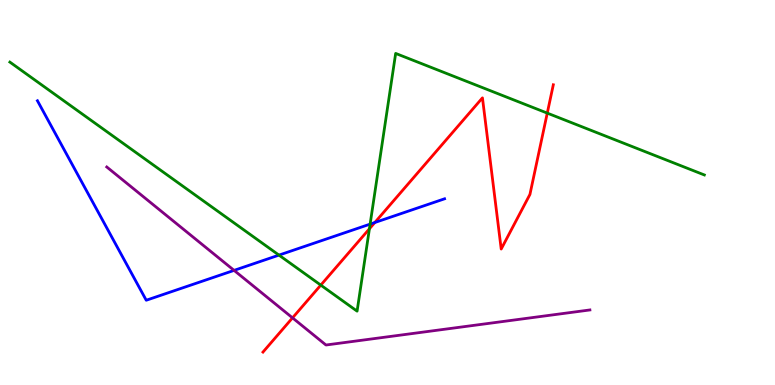[{'lines': ['blue', 'red'], 'intersections': [{'x': 4.84, 'y': 4.22}]}, {'lines': ['green', 'red'], 'intersections': [{'x': 4.14, 'y': 2.59}, {'x': 4.77, 'y': 4.06}, {'x': 7.06, 'y': 7.06}]}, {'lines': ['purple', 'red'], 'intersections': [{'x': 3.77, 'y': 1.74}]}, {'lines': ['blue', 'green'], 'intersections': [{'x': 3.6, 'y': 3.37}, {'x': 4.78, 'y': 4.18}]}, {'lines': ['blue', 'purple'], 'intersections': [{'x': 3.02, 'y': 2.98}]}, {'lines': ['green', 'purple'], 'intersections': []}]